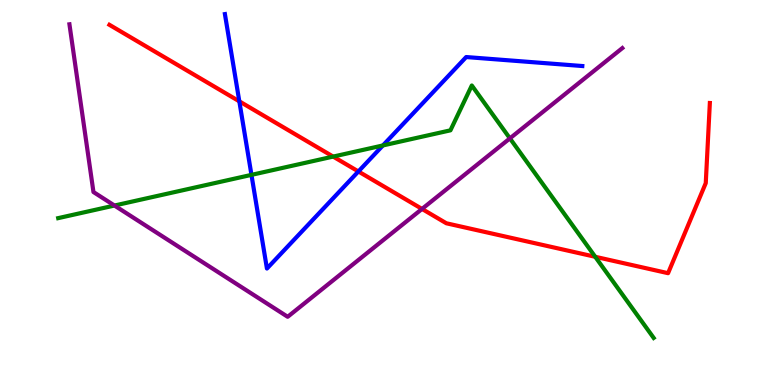[{'lines': ['blue', 'red'], 'intersections': [{'x': 3.09, 'y': 7.37}, {'x': 4.62, 'y': 5.55}]}, {'lines': ['green', 'red'], 'intersections': [{'x': 4.3, 'y': 5.93}, {'x': 7.68, 'y': 3.33}]}, {'lines': ['purple', 'red'], 'intersections': [{'x': 5.45, 'y': 4.57}]}, {'lines': ['blue', 'green'], 'intersections': [{'x': 3.24, 'y': 5.46}, {'x': 4.94, 'y': 6.22}]}, {'lines': ['blue', 'purple'], 'intersections': []}, {'lines': ['green', 'purple'], 'intersections': [{'x': 1.48, 'y': 4.66}, {'x': 6.58, 'y': 6.41}]}]